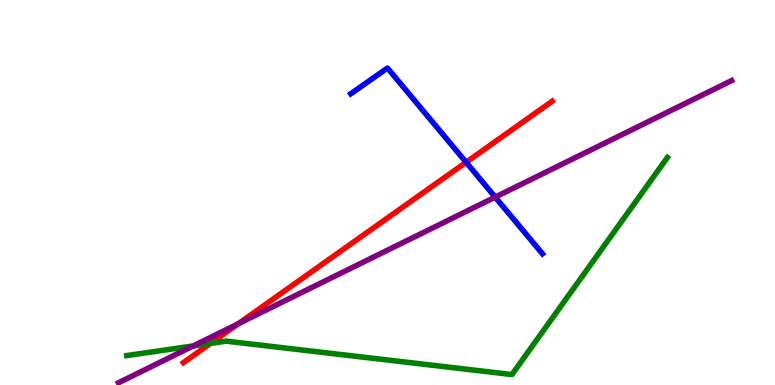[{'lines': ['blue', 'red'], 'intersections': [{'x': 6.01, 'y': 5.79}]}, {'lines': ['green', 'red'], 'intersections': [{'x': 2.72, 'y': 1.08}]}, {'lines': ['purple', 'red'], 'intersections': [{'x': 3.07, 'y': 1.59}]}, {'lines': ['blue', 'green'], 'intersections': []}, {'lines': ['blue', 'purple'], 'intersections': [{'x': 6.39, 'y': 4.88}]}, {'lines': ['green', 'purple'], 'intersections': [{'x': 2.49, 'y': 1.01}]}]